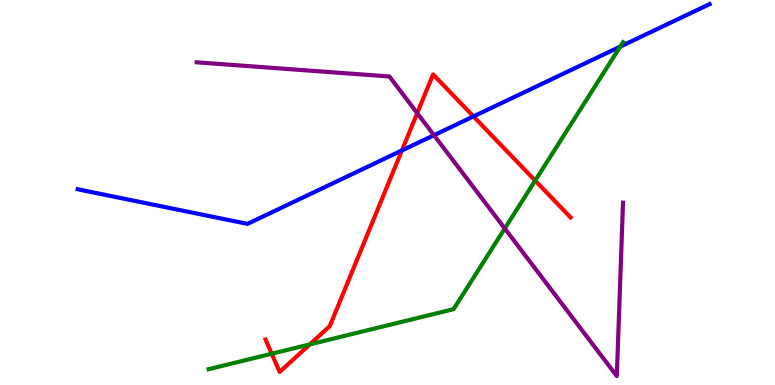[{'lines': ['blue', 'red'], 'intersections': [{'x': 5.19, 'y': 6.09}, {'x': 6.11, 'y': 6.98}]}, {'lines': ['green', 'red'], 'intersections': [{'x': 3.51, 'y': 0.812}, {'x': 4.0, 'y': 1.05}, {'x': 6.91, 'y': 5.31}]}, {'lines': ['purple', 'red'], 'intersections': [{'x': 5.38, 'y': 7.06}]}, {'lines': ['blue', 'green'], 'intersections': [{'x': 8.0, 'y': 8.79}]}, {'lines': ['blue', 'purple'], 'intersections': [{'x': 5.6, 'y': 6.49}]}, {'lines': ['green', 'purple'], 'intersections': [{'x': 6.51, 'y': 4.07}]}]